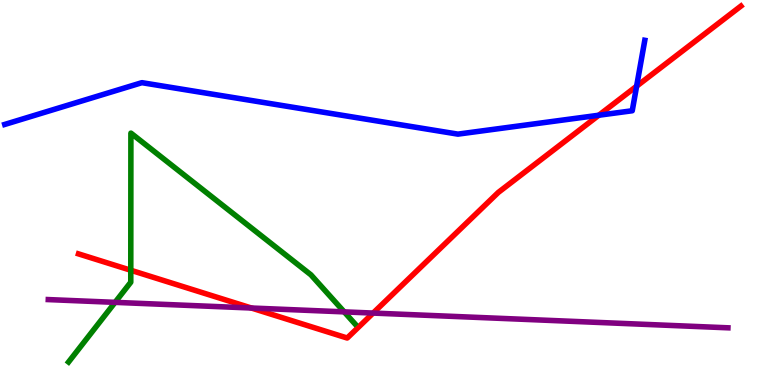[{'lines': ['blue', 'red'], 'intersections': [{'x': 7.73, 'y': 7.01}, {'x': 8.21, 'y': 7.76}]}, {'lines': ['green', 'red'], 'intersections': [{'x': 1.69, 'y': 2.98}]}, {'lines': ['purple', 'red'], 'intersections': [{'x': 3.24, 'y': 2.0}, {'x': 4.81, 'y': 1.87}]}, {'lines': ['blue', 'green'], 'intersections': []}, {'lines': ['blue', 'purple'], 'intersections': []}, {'lines': ['green', 'purple'], 'intersections': [{'x': 1.48, 'y': 2.15}, {'x': 4.44, 'y': 1.9}]}]